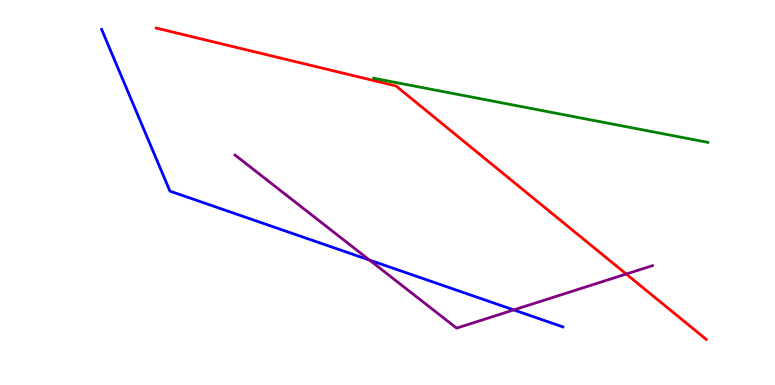[{'lines': ['blue', 'red'], 'intersections': []}, {'lines': ['green', 'red'], 'intersections': []}, {'lines': ['purple', 'red'], 'intersections': [{'x': 8.08, 'y': 2.88}]}, {'lines': ['blue', 'green'], 'intersections': []}, {'lines': ['blue', 'purple'], 'intersections': [{'x': 4.77, 'y': 3.25}, {'x': 6.63, 'y': 1.95}]}, {'lines': ['green', 'purple'], 'intersections': []}]